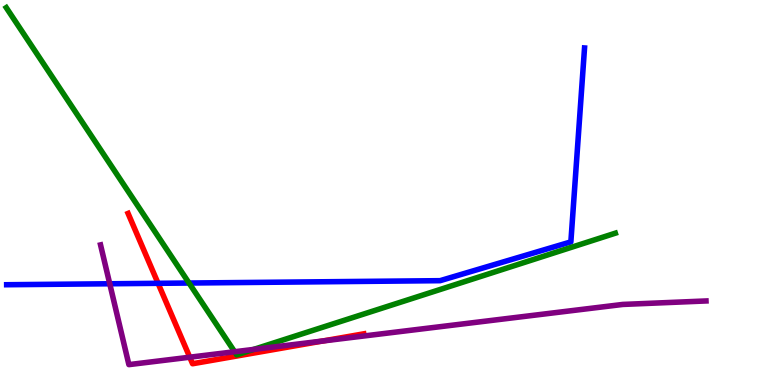[{'lines': ['blue', 'red'], 'intersections': [{'x': 2.04, 'y': 2.64}]}, {'lines': ['green', 'red'], 'intersections': []}, {'lines': ['purple', 'red'], 'intersections': [{'x': 2.45, 'y': 0.722}, {'x': 4.16, 'y': 1.14}]}, {'lines': ['blue', 'green'], 'intersections': [{'x': 2.44, 'y': 2.65}]}, {'lines': ['blue', 'purple'], 'intersections': [{'x': 1.42, 'y': 2.63}]}, {'lines': ['green', 'purple'], 'intersections': [{'x': 3.03, 'y': 0.864}, {'x': 3.27, 'y': 0.924}]}]